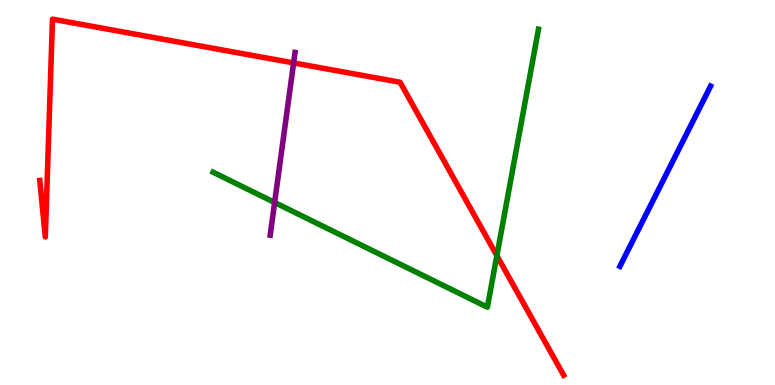[{'lines': ['blue', 'red'], 'intersections': []}, {'lines': ['green', 'red'], 'intersections': [{'x': 6.41, 'y': 3.36}]}, {'lines': ['purple', 'red'], 'intersections': [{'x': 3.79, 'y': 8.37}]}, {'lines': ['blue', 'green'], 'intersections': []}, {'lines': ['blue', 'purple'], 'intersections': []}, {'lines': ['green', 'purple'], 'intersections': [{'x': 3.54, 'y': 4.74}]}]